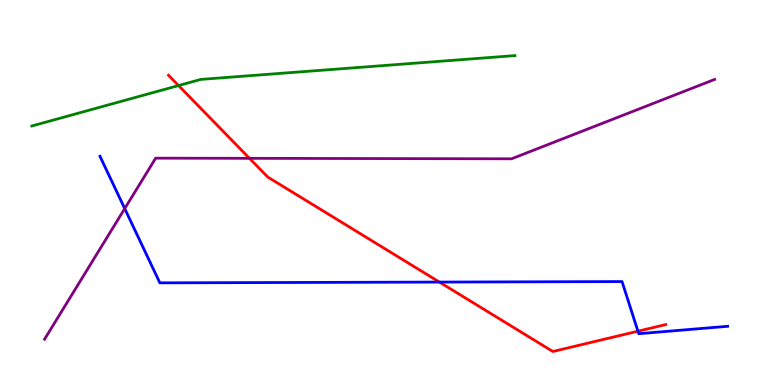[{'lines': ['blue', 'red'], 'intersections': [{'x': 5.67, 'y': 2.67}, {'x': 8.23, 'y': 1.4}]}, {'lines': ['green', 'red'], 'intersections': [{'x': 2.3, 'y': 7.78}]}, {'lines': ['purple', 'red'], 'intersections': [{'x': 3.22, 'y': 5.89}]}, {'lines': ['blue', 'green'], 'intersections': []}, {'lines': ['blue', 'purple'], 'intersections': [{'x': 1.61, 'y': 4.58}]}, {'lines': ['green', 'purple'], 'intersections': []}]